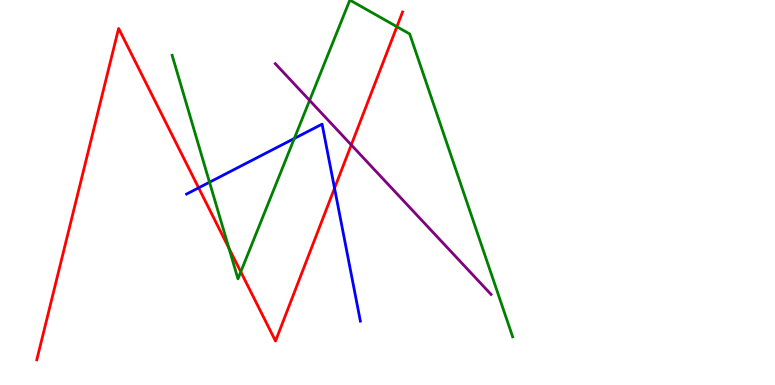[{'lines': ['blue', 'red'], 'intersections': [{'x': 2.56, 'y': 5.12}, {'x': 4.32, 'y': 5.11}]}, {'lines': ['green', 'red'], 'intersections': [{'x': 2.95, 'y': 3.55}, {'x': 3.11, 'y': 2.94}, {'x': 5.12, 'y': 9.31}]}, {'lines': ['purple', 'red'], 'intersections': [{'x': 4.53, 'y': 6.24}]}, {'lines': ['blue', 'green'], 'intersections': [{'x': 2.7, 'y': 5.27}, {'x': 3.8, 'y': 6.4}]}, {'lines': ['blue', 'purple'], 'intersections': []}, {'lines': ['green', 'purple'], 'intersections': [{'x': 3.99, 'y': 7.39}]}]